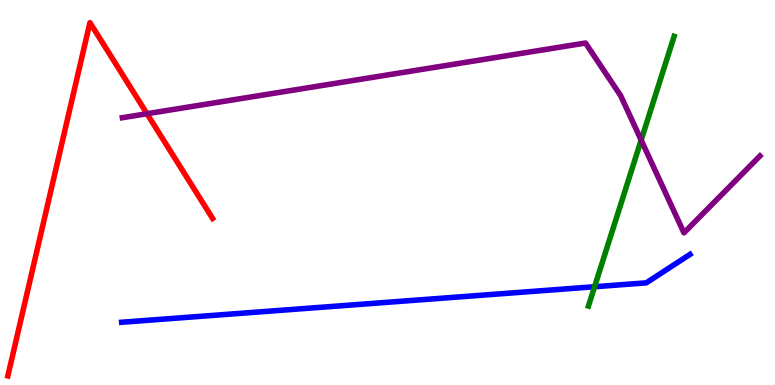[{'lines': ['blue', 'red'], 'intersections': []}, {'lines': ['green', 'red'], 'intersections': []}, {'lines': ['purple', 'red'], 'intersections': [{'x': 1.9, 'y': 7.05}]}, {'lines': ['blue', 'green'], 'intersections': [{'x': 7.67, 'y': 2.55}]}, {'lines': ['blue', 'purple'], 'intersections': []}, {'lines': ['green', 'purple'], 'intersections': [{'x': 8.27, 'y': 6.36}]}]